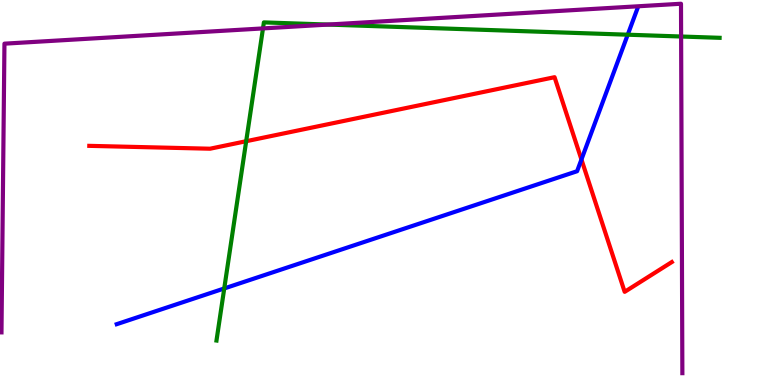[{'lines': ['blue', 'red'], 'intersections': [{'x': 7.5, 'y': 5.86}]}, {'lines': ['green', 'red'], 'intersections': [{'x': 3.18, 'y': 6.33}]}, {'lines': ['purple', 'red'], 'intersections': []}, {'lines': ['blue', 'green'], 'intersections': [{'x': 2.89, 'y': 2.51}, {'x': 8.1, 'y': 9.1}]}, {'lines': ['blue', 'purple'], 'intersections': []}, {'lines': ['green', 'purple'], 'intersections': [{'x': 3.39, 'y': 9.26}, {'x': 4.23, 'y': 9.36}, {'x': 8.79, 'y': 9.05}]}]